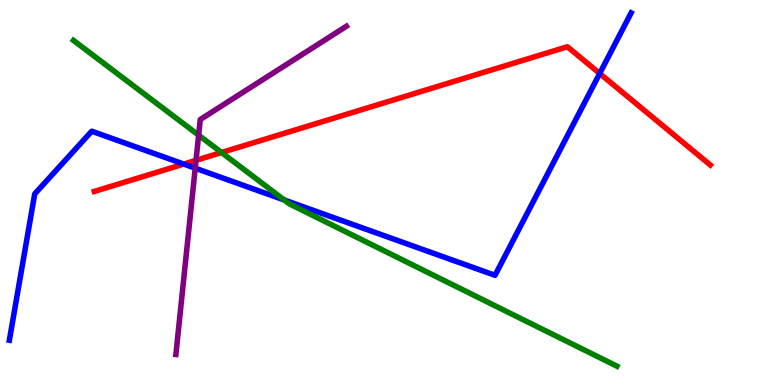[{'lines': ['blue', 'red'], 'intersections': [{'x': 2.37, 'y': 5.74}, {'x': 7.74, 'y': 8.09}]}, {'lines': ['green', 'red'], 'intersections': [{'x': 2.86, 'y': 6.04}]}, {'lines': ['purple', 'red'], 'intersections': [{'x': 2.53, 'y': 5.84}]}, {'lines': ['blue', 'green'], 'intersections': [{'x': 3.67, 'y': 4.81}]}, {'lines': ['blue', 'purple'], 'intersections': [{'x': 2.52, 'y': 5.63}]}, {'lines': ['green', 'purple'], 'intersections': [{'x': 2.56, 'y': 6.49}]}]